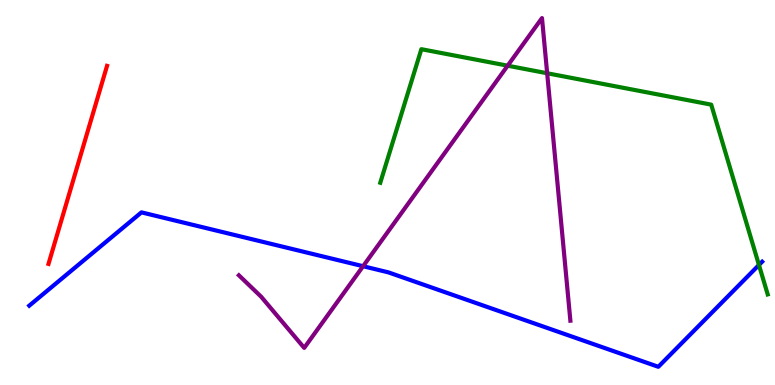[{'lines': ['blue', 'red'], 'intersections': []}, {'lines': ['green', 'red'], 'intersections': []}, {'lines': ['purple', 'red'], 'intersections': []}, {'lines': ['blue', 'green'], 'intersections': [{'x': 9.79, 'y': 3.12}]}, {'lines': ['blue', 'purple'], 'intersections': [{'x': 4.68, 'y': 3.09}]}, {'lines': ['green', 'purple'], 'intersections': [{'x': 6.55, 'y': 8.29}, {'x': 7.06, 'y': 8.1}]}]